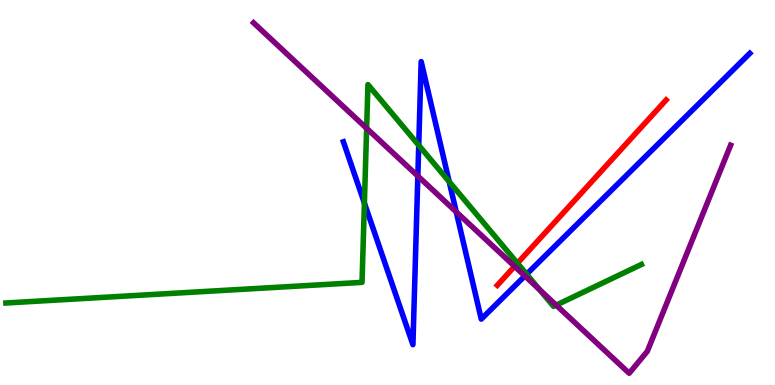[{'lines': ['blue', 'red'], 'intersections': []}, {'lines': ['green', 'red'], 'intersections': [{'x': 6.68, 'y': 3.16}]}, {'lines': ['purple', 'red'], 'intersections': [{'x': 6.64, 'y': 3.08}]}, {'lines': ['blue', 'green'], 'intersections': [{'x': 4.7, 'y': 4.72}, {'x': 5.4, 'y': 6.23}, {'x': 5.8, 'y': 5.28}, {'x': 6.8, 'y': 2.88}]}, {'lines': ['blue', 'purple'], 'intersections': [{'x': 5.39, 'y': 5.43}, {'x': 5.89, 'y': 4.5}, {'x': 6.77, 'y': 2.83}]}, {'lines': ['green', 'purple'], 'intersections': [{'x': 4.73, 'y': 6.67}, {'x': 6.96, 'y': 2.48}, {'x': 7.18, 'y': 2.07}]}]